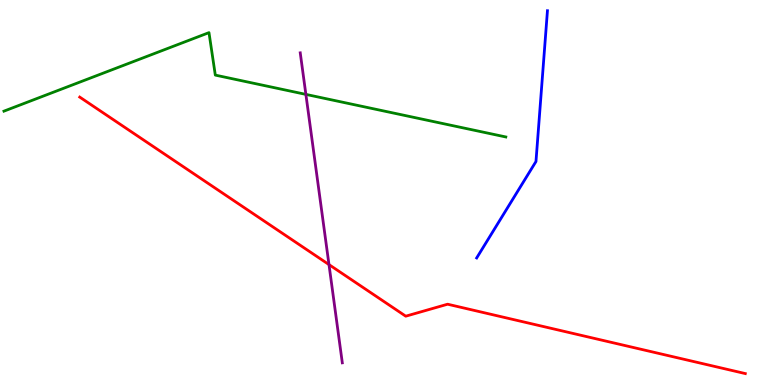[{'lines': ['blue', 'red'], 'intersections': []}, {'lines': ['green', 'red'], 'intersections': []}, {'lines': ['purple', 'red'], 'intersections': [{'x': 4.24, 'y': 3.13}]}, {'lines': ['blue', 'green'], 'intersections': []}, {'lines': ['blue', 'purple'], 'intersections': []}, {'lines': ['green', 'purple'], 'intersections': [{'x': 3.95, 'y': 7.55}]}]